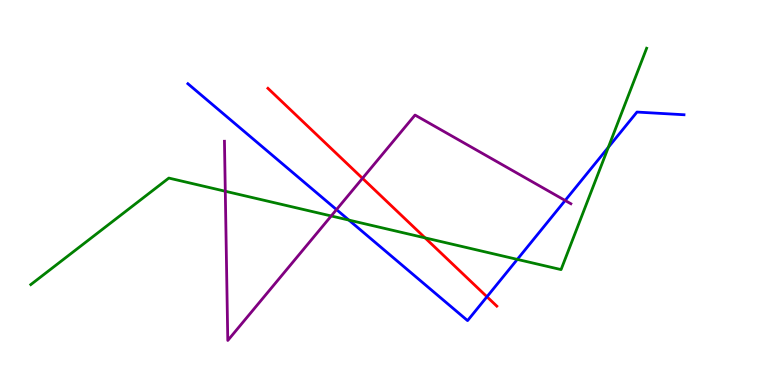[{'lines': ['blue', 'red'], 'intersections': [{'x': 6.28, 'y': 2.29}]}, {'lines': ['green', 'red'], 'intersections': [{'x': 5.48, 'y': 3.82}]}, {'lines': ['purple', 'red'], 'intersections': [{'x': 4.68, 'y': 5.37}]}, {'lines': ['blue', 'green'], 'intersections': [{'x': 4.5, 'y': 4.28}, {'x': 6.67, 'y': 3.26}, {'x': 7.85, 'y': 6.17}]}, {'lines': ['blue', 'purple'], 'intersections': [{'x': 4.34, 'y': 4.56}, {'x': 7.29, 'y': 4.79}]}, {'lines': ['green', 'purple'], 'intersections': [{'x': 2.91, 'y': 5.03}, {'x': 4.27, 'y': 4.39}]}]